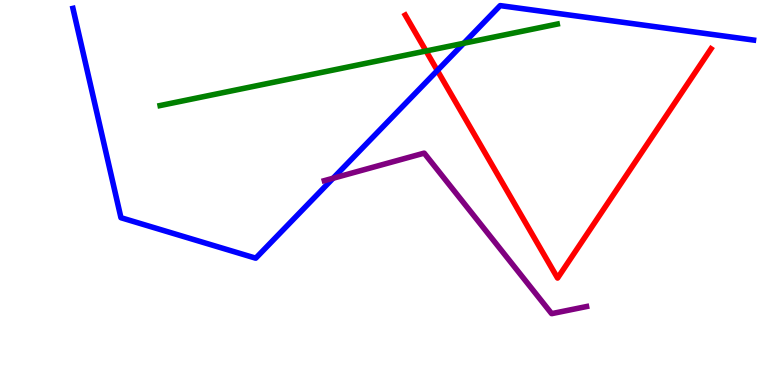[{'lines': ['blue', 'red'], 'intersections': [{'x': 5.64, 'y': 8.17}]}, {'lines': ['green', 'red'], 'intersections': [{'x': 5.5, 'y': 8.68}]}, {'lines': ['purple', 'red'], 'intersections': []}, {'lines': ['blue', 'green'], 'intersections': [{'x': 5.98, 'y': 8.88}]}, {'lines': ['blue', 'purple'], 'intersections': [{'x': 4.3, 'y': 5.37}]}, {'lines': ['green', 'purple'], 'intersections': []}]